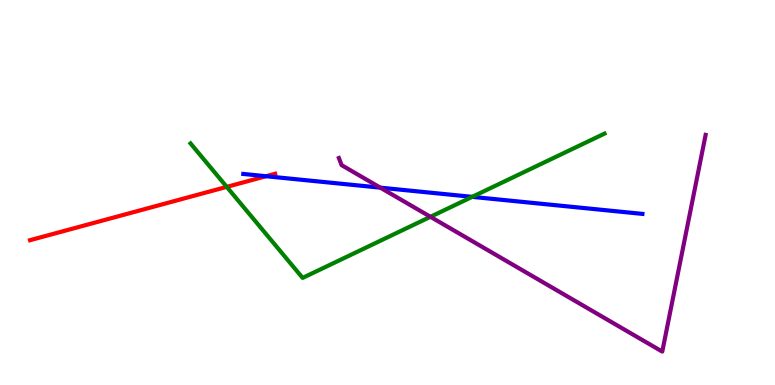[{'lines': ['blue', 'red'], 'intersections': [{'x': 3.43, 'y': 5.42}]}, {'lines': ['green', 'red'], 'intersections': [{'x': 2.93, 'y': 5.15}]}, {'lines': ['purple', 'red'], 'intersections': []}, {'lines': ['blue', 'green'], 'intersections': [{'x': 6.09, 'y': 4.89}]}, {'lines': ['blue', 'purple'], 'intersections': [{'x': 4.91, 'y': 5.13}]}, {'lines': ['green', 'purple'], 'intersections': [{'x': 5.55, 'y': 4.37}]}]